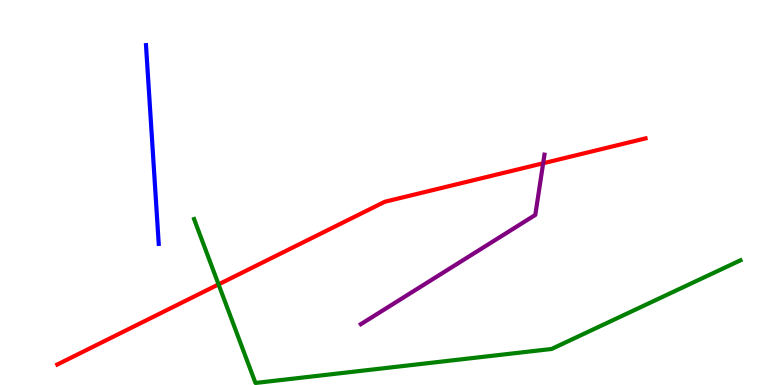[{'lines': ['blue', 'red'], 'intersections': []}, {'lines': ['green', 'red'], 'intersections': [{'x': 2.82, 'y': 2.61}]}, {'lines': ['purple', 'red'], 'intersections': [{'x': 7.01, 'y': 5.76}]}, {'lines': ['blue', 'green'], 'intersections': []}, {'lines': ['blue', 'purple'], 'intersections': []}, {'lines': ['green', 'purple'], 'intersections': []}]